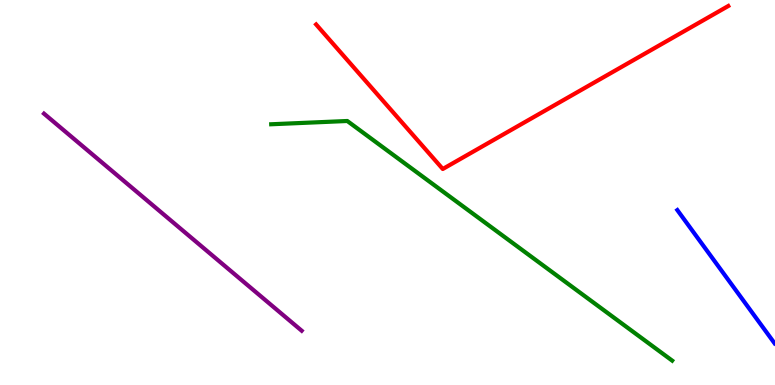[{'lines': ['blue', 'red'], 'intersections': []}, {'lines': ['green', 'red'], 'intersections': []}, {'lines': ['purple', 'red'], 'intersections': []}, {'lines': ['blue', 'green'], 'intersections': []}, {'lines': ['blue', 'purple'], 'intersections': []}, {'lines': ['green', 'purple'], 'intersections': []}]